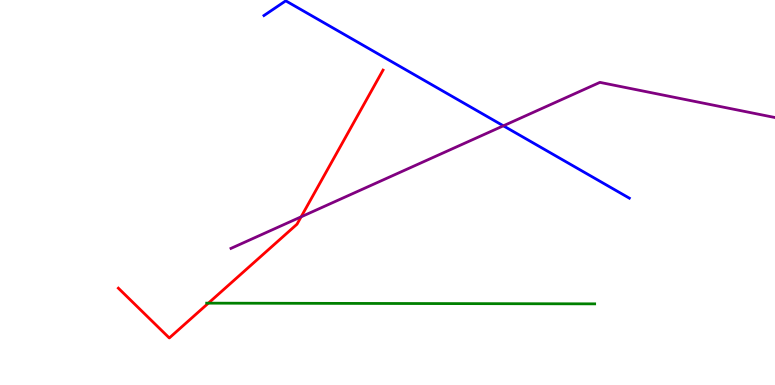[{'lines': ['blue', 'red'], 'intersections': []}, {'lines': ['green', 'red'], 'intersections': [{'x': 2.69, 'y': 2.13}]}, {'lines': ['purple', 'red'], 'intersections': [{'x': 3.89, 'y': 4.37}]}, {'lines': ['blue', 'green'], 'intersections': []}, {'lines': ['blue', 'purple'], 'intersections': [{'x': 6.5, 'y': 6.73}]}, {'lines': ['green', 'purple'], 'intersections': []}]